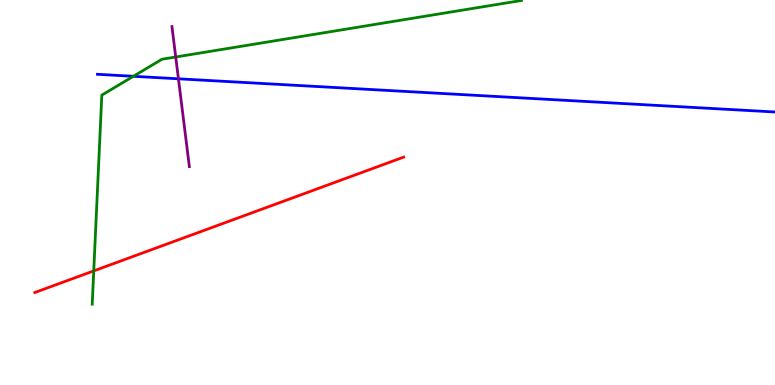[{'lines': ['blue', 'red'], 'intersections': []}, {'lines': ['green', 'red'], 'intersections': [{'x': 1.21, 'y': 2.96}]}, {'lines': ['purple', 'red'], 'intersections': []}, {'lines': ['blue', 'green'], 'intersections': [{'x': 1.72, 'y': 8.02}]}, {'lines': ['blue', 'purple'], 'intersections': [{'x': 2.3, 'y': 7.95}]}, {'lines': ['green', 'purple'], 'intersections': [{'x': 2.27, 'y': 8.52}]}]